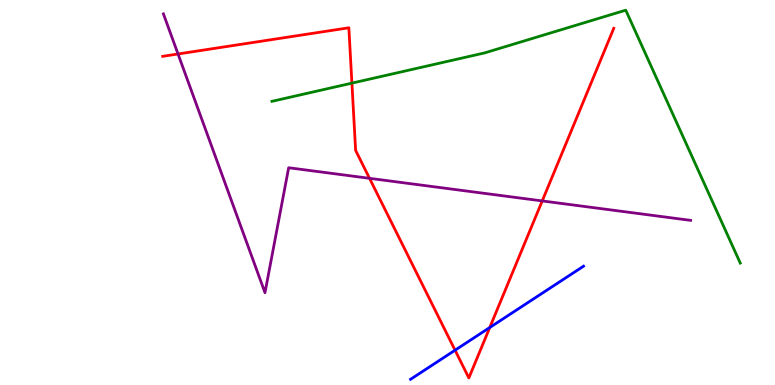[{'lines': ['blue', 'red'], 'intersections': [{'x': 5.87, 'y': 0.904}, {'x': 6.32, 'y': 1.49}]}, {'lines': ['green', 'red'], 'intersections': [{'x': 4.54, 'y': 7.84}]}, {'lines': ['purple', 'red'], 'intersections': [{'x': 2.3, 'y': 8.6}, {'x': 4.77, 'y': 5.37}, {'x': 7.0, 'y': 4.78}]}, {'lines': ['blue', 'green'], 'intersections': []}, {'lines': ['blue', 'purple'], 'intersections': []}, {'lines': ['green', 'purple'], 'intersections': []}]